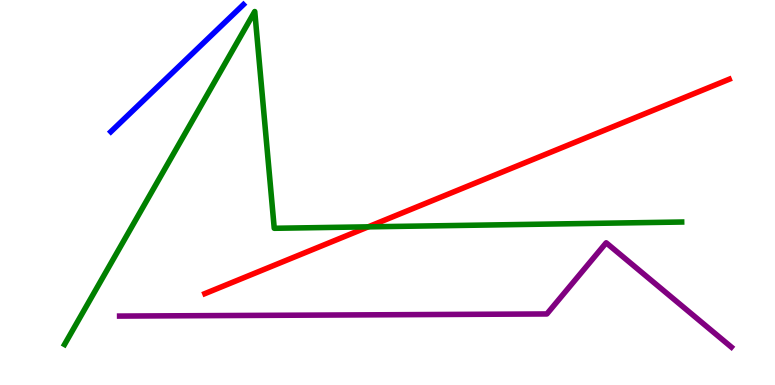[{'lines': ['blue', 'red'], 'intersections': []}, {'lines': ['green', 'red'], 'intersections': [{'x': 4.75, 'y': 4.11}]}, {'lines': ['purple', 'red'], 'intersections': []}, {'lines': ['blue', 'green'], 'intersections': []}, {'lines': ['blue', 'purple'], 'intersections': []}, {'lines': ['green', 'purple'], 'intersections': []}]